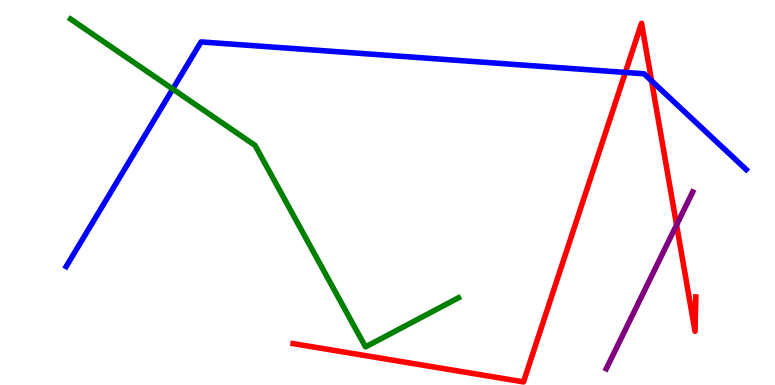[{'lines': ['blue', 'red'], 'intersections': [{'x': 8.07, 'y': 8.12}, {'x': 8.41, 'y': 7.9}]}, {'lines': ['green', 'red'], 'intersections': []}, {'lines': ['purple', 'red'], 'intersections': [{'x': 8.73, 'y': 4.16}]}, {'lines': ['blue', 'green'], 'intersections': [{'x': 2.23, 'y': 7.69}]}, {'lines': ['blue', 'purple'], 'intersections': []}, {'lines': ['green', 'purple'], 'intersections': []}]